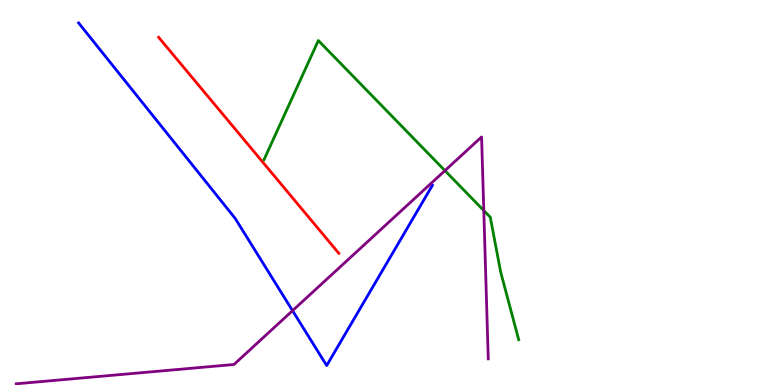[{'lines': ['blue', 'red'], 'intersections': []}, {'lines': ['green', 'red'], 'intersections': []}, {'lines': ['purple', 'red'], 'intersections': []}, {'lines': ['blue', 'green'], 'intersections': []}, {'lines': ['blue', 'purple'], 'intersections': [{'x': 3.77, 'y': 1.93}]}, {'lines': ['green', 'purple'], 'intersections': [{'x': 5.74, 'y': 5.57}, {'x': 6.24, 'y': 4.53}]}]